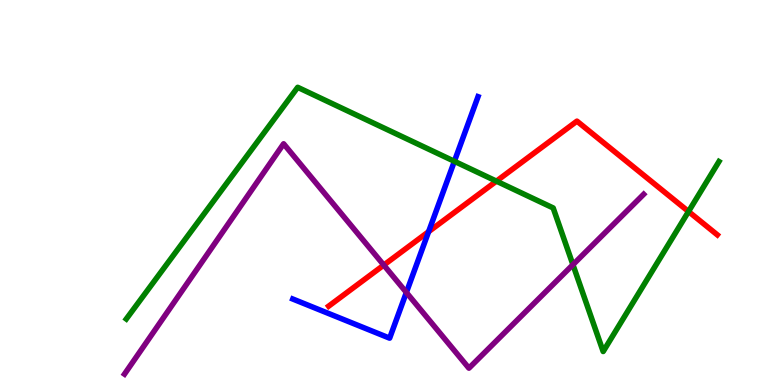[{'lines': ['blue', 'red'], 'intersections': [{'x': 5.53, 'y': 3.98}]}, {'lines': ['green', 'red'], 'intersections': [{'x': 6.41, 'y': 5.29}, {'x': 8.88, 'y': 4.51}]}, {'lines': ['purple', 'red'], 'intersections': [{'x': 4.95, 'y': 3.11}]}, {'lines': ['blue', 'green'], 'intersections': [{'x': 5.86, 'y': 5.81}]}, {'lines': ['blue', 'purple'], 'intersections': [{'x': 5.24, 'y': 2.4}]}, {'lines': ['green', 'purple'], 'intersections': [{'x': 7.39, 'y': 3.13}]}]